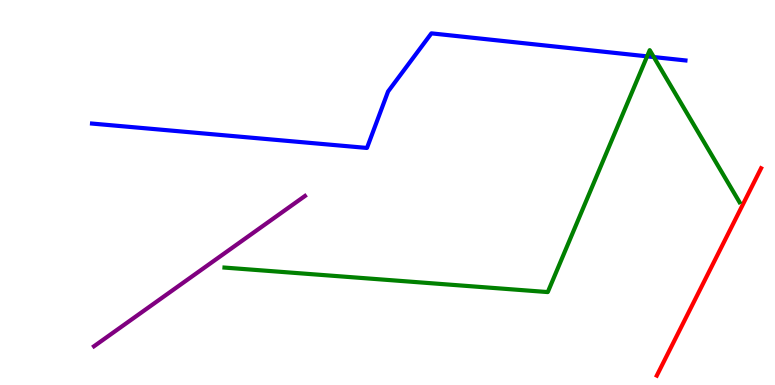[{'lines': ['blue', 'red'], 'intersections': []}, {'lines': ['green', 'red'], 'intersections': []}, {'lines': ['purple', 'red'], 'intersections': []}, {'lines': ['blue', 'green'], 'intersections': [{'x': 8.35, 'y': 8.54}, {'x': 8.44, 'y': 8.52}]}, {'lines': ['blue', 'purple'], 'intersections': []}, {'lines': ['green', 'purple'], 'intersections': []}]